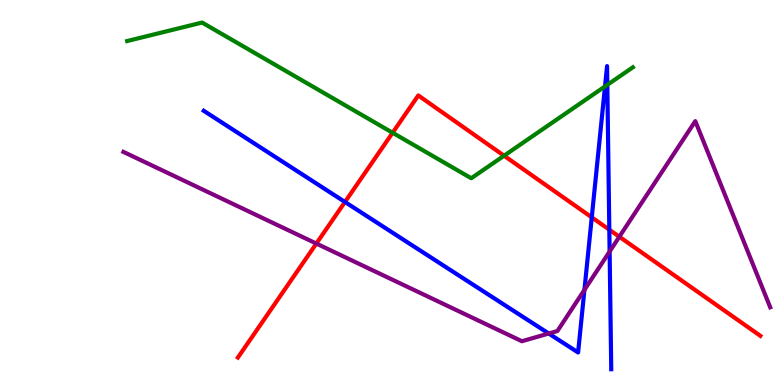[{'lines': ['blue', 'red'], 'intersections': [{'x': 4.45, 'y': 4.75}, {'x': 7.64, 'y': 4.35}, {'x': 7.86, 'y': 4.03}]}, {'lines': ['green', 'red'], 'intersections': [{'x': 5.07, 'y': 6.55}, {'x': 6.5, 'y': 5.96}]}, {'lines': ['purple', 'red'], 'intersections': [{'x': 4.08, 'y': 3.67}, {'x': 7.99, 'y': 3.85}]}, {'lines': ['blue', 'green'], 'intersections': [{'x': 7.81, 'y': 7.75}, {'x': 7.84, 'y': 7.8}]}, {'lines': ['blue', 'purple'], 'intersections': [{'x': 7.08, 'y': 1.34}, {'x': 7.54, 'y': 2.47}, {'x': 7.87, 'y': 3.47}]}, {'lines': ['green', 'purple'], 'intersections': []}]